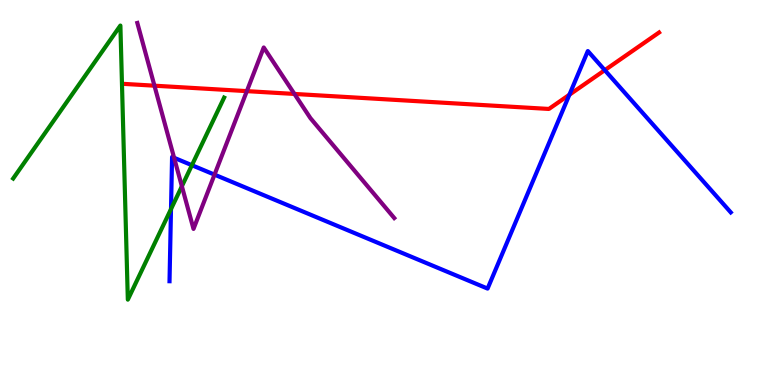[{'lines': ['blue', 'red'], 'intersections': [{'x': 7.35, 'y': 7.54}, {'x': 7.8, 'y': 8.18}]}, {'lines': ['green', 'red'], 'intersections': []}, {'lines': ['purple', 'red'], 'intersections': [{'x': 1.99, 'y': 7.77}, {'x': 3.19, 'y': 7.63}, {'x': 3.8, 'y': 7.56}]}, {'lines': ['blue', 'green'], 'intersections': [{'x': 2.21, 'y': 4.57}, {'x': 2.48, 'y': 5.71}]}, {'lines': ['blue', 'purple'], 'intersections': [{'x': 2.25, 'y': 5.9}, {'x': 2.77, 'y': 5.46}]}, {'lines': ['green', 'purple'], 'intersections': [{'x': 2.35, 'y': 5.16}]}]